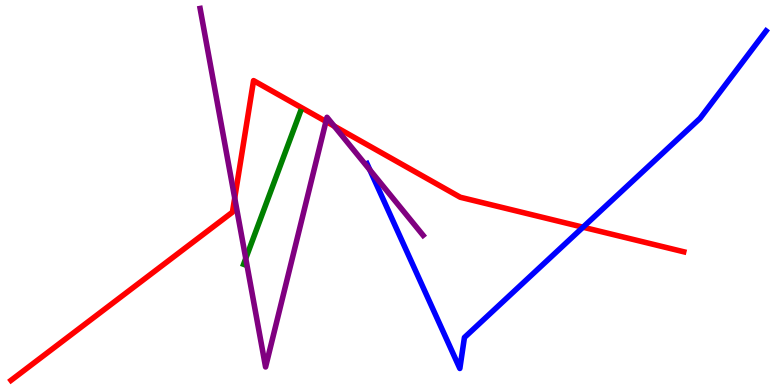[{'lines': ['blue', 'red'], 'intersections': [{'x': 7.52, 'y': 4.1}]}, {'lines': ['green', 'red'], 'intersections': []}, {'lines': ['purple', 'red'], 'intersections': [{'x': 3.03, 'y': 4.86}, {'x': 4.21, 'y': 6.84}, {'x': 4.31, 'y': 6.72}]}, {'lines': ['blue', 'green'], 'intersections': []}, {'lines': ['blue', 'purple'], 'intersections': [{'x': 4.77, 'y': 5.59}]}, {'lines': ['green', 'purple'], 'intersections': [{'x': 3.17, 'y': 3.29}]}]